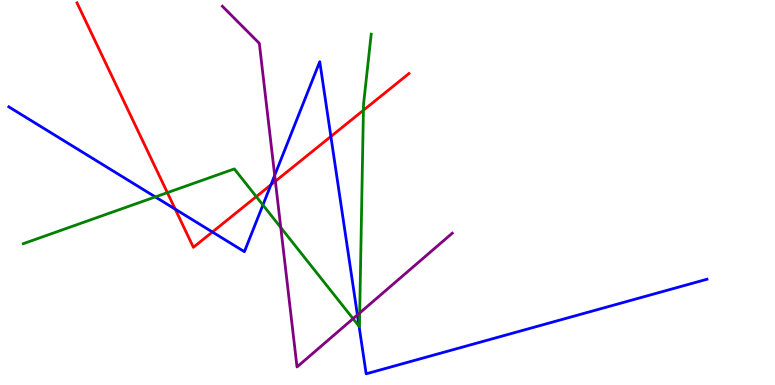[{'lines': ['blue', 'red'], 'intersections': [{'x': 2.26, 'y': 4.57}, {'x': 2.74, 'y': 3.97}, {'x': 3.5, 'y': 5.2}, {'x': 4.27, 'y': 6.45}]}, {'lines': ['green', 'red'], 'intersections': [{'x': 2.16, 'y': 5.0}, {'x': 3.31, 'y': 4.89}, {'x': 4.69, 'y': 7.14}]}, {'lines': ['purple', 'red'], 'intersections': [{'x': 3.55, 'y': 5.29}]}, {'lines': ['blue', 'green'], 'intersections': [{'x': 2.0, 'y': 4.89}, {'x': 3.39, 'y': 4.68}, {'x': 4.63, 'y': 1.53}]}, {'lines': ['blue', 'purple'], 'intersections': [{'x': 3.54, 'y': 5.45}, {'x': 4.61, 'y': 1.82}]}, {'lines': ['green', 'purple'], 'intersections': [{'x': 3.62, 'y': 4.09}, {'x': 4.56, 'y': 1.72}, {'x': 4.64, 'y': 1.87}]}]